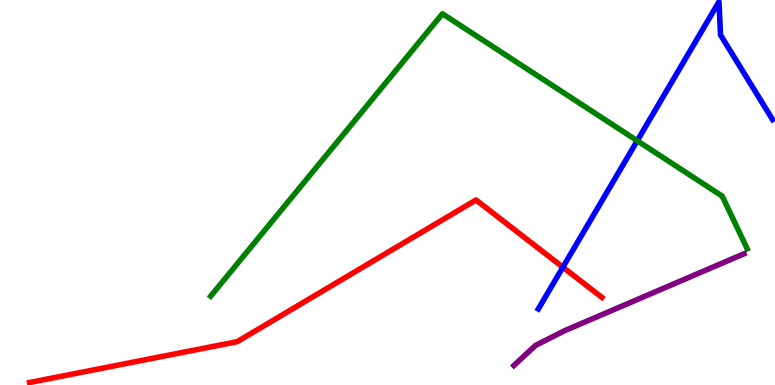[{'lines': ['blue', 'red'], 'intersections': [{'x': 7.26, 'y': 3.06}]}, {'lines': ['green', 'red'], 'intersections': []}, {'lines': ['purple', 'red'], 'intersections': []}, {'lines': ['blue', 'green'], 'intersections': [{'x': 8.22, 'y': 6.34}]}, {'lines': ['blue', 'purple'], 'intersections': []}, {'lines': ['green', 'purple'], 'intersections': []}]